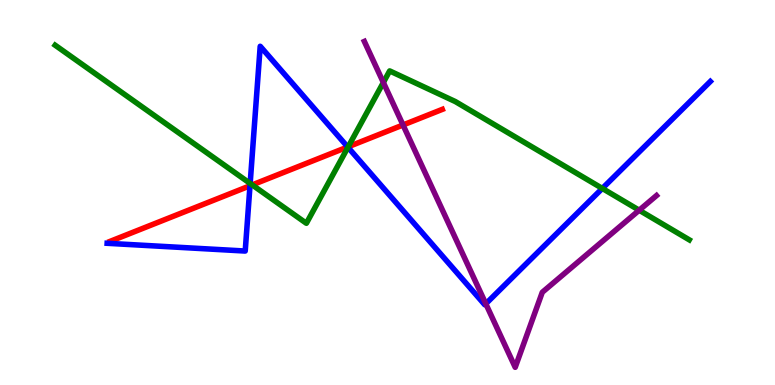[{'lines': ['blue', 'red'], 'intersections': [{'x': 3.23, 'y': 5.17}, {'x': 4.49, 'y': 6.18}]}, {'lines': ['green', 'red'], 'intersections': [{'x': 3.25, 'y': 5.2}, {'x': 4.49, 'y': 6.19}]}, {'lines': ['purple', 'red'], 'intersections': [{'x': 5.2, 'y': 6.75}]}, {'lines': ['blue', 'green'], 'intersections': [{'x': 3.23, 'y': 5.24}, {'x': 4.49, 'y': 6.18}, {'x': 7.77, 'y': 5.11}]}, {'lines': ['blue', 'purple'], 'intersections': [{'x': 6.27, 'y': 2.11}]}, {'lines': ['green', 'purple'], 'intersections': [{'x': 4.95, 'y': 7.86}, {'x': 8.25, 'y': 4.54}]}]